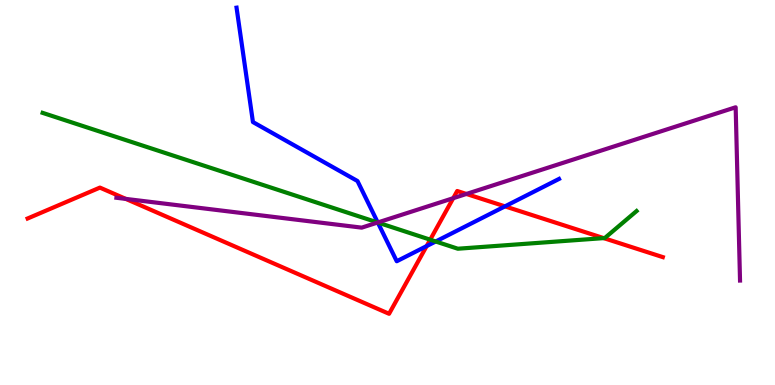[{'lines': ['blue', 'red'], 'intersections': [{'x': 5.51, 'y': 3.61}, {'x': 6.52, 'y': 4.64}]}, {'lines': ['green', 'red'], 'intersections': [{'x': 5.55, 'y': 3.77}, {'x': 7.79, 'y': 3.82}]}, {'lines': ['purple', 'red'], 'intersections': [{'x': 1.62, 'y': 4.83}, {'x': 5.85, 'y': 4.85}, {'x': 6.02, 'y': 4.96}]}, {'lines': ['blue', 'green'], 'intersections': [{'x': 4.87, 'y': 4.22}, {'x': 5.62, 'y': 3.73}]}, {'lines': ['blue', 'purple'], 'intersections': [{'x': 4.87, 'y': 4.22}]}, {'lines': ['green', 'purple'], 'intersections': [{'x': 4.87, 'y': 4.22}]}]